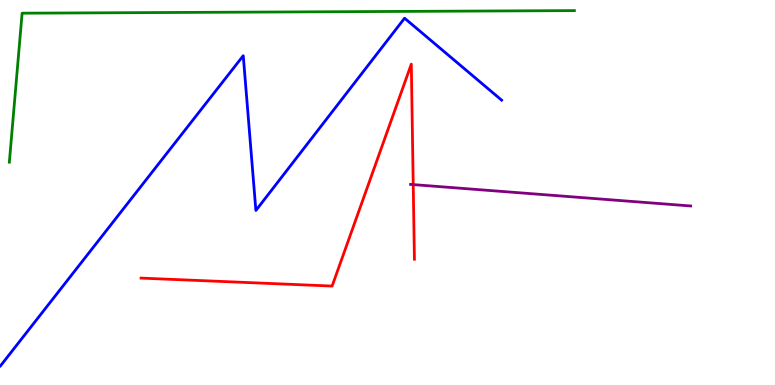[{'lines': ['blue', 'red'], 'intersections': []}, {'lines': ['green', 'red'], 'intersections': []}, {'lines': ['purple', 'red'], 'intersections': [{'x': 5.33, 'y': 5.21}]}, {'lines': ['blue', 'green'], 'intersections': []}, {'lines': ['blue', 'purple'], 'intersections': []}, {'lines': ['green', 'purple'], 'intersections': []}]